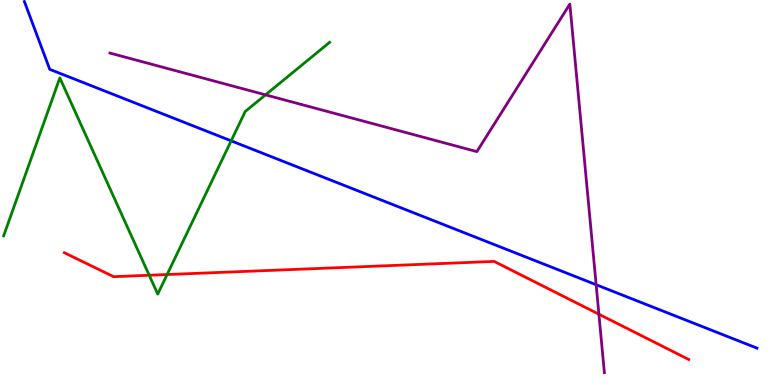[{'lines': ['blue', 'red'], 'intersections': []}, {'lines': ['green', 'red'], 'intersections': [{'x': 1.93, 'y': 2.85}, {'x': 2.16, 'y': 2.87}]}, {'lines': ['purple', 'red'], 'intersections': [{'x': 7.73, 'y': 1.84}]}, {'lines': ['blue', 'green'], 'intersections': [{'x': 2.98, 'y': 6.34}]}, {'lines': ['blue', 'purple'], 'intersections': [{'x': 7.69, 'y': 2.6}]}, {'lines': ['green', 'purple'], 'intersections': [{'x': 3.43, 'y': 7.54}]}]